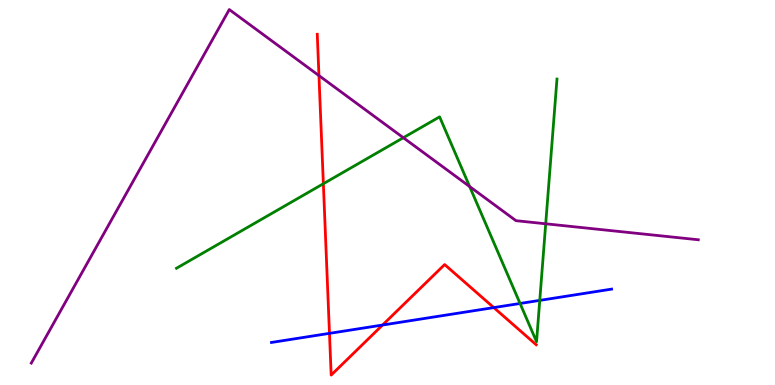[{'lines': ['blue', 'red'], 'intersections': [{'x': 4.25, 'y': 1.34}, {'x': 4.94, 'y': 1.56}, {'x': 6.37, 'y': 2.01}]}, {'lines': ['green', 'red'], 'intersections': [{'x': 4.17, 'y': 5.23}]}, {'lines': ['purple', 'red'], 'intersections': [{'x': 4.12, 'y': 8.04}]}, {'lines': ['blue', 'green'], 'intersections': [{'x': 6.71, 'y': 2.12}, {'x': 6.96, 'y': 2.2}]}, {'lines': ['blue', 'purple'], 'intersections': []}, {'lines': ['green', 'purple'], 'intersections': [{'x': 5.2, 'y': 6.42}, {'x': 6.06, 'y': 5.15}, {'x': 7.04, 'y': 4.19}]}]